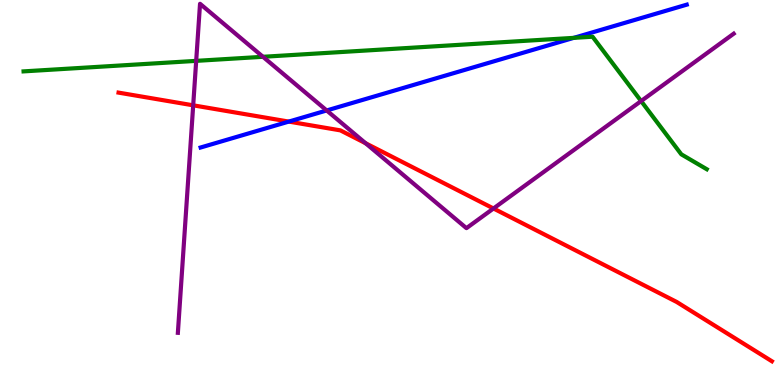[{'lines': ['blue', 'red'], 'intersections': [{'x': 3.73, 'y': 6.84}]}, {'lines': ['green', 'red'], 'intersections': []}, {'lines': ['purple', 'red'], 'intersections': [{'x': 2.49, 'y': 7.26}, {'x': 4.72, 'y': 6.28}, {'x': 6.37, 'y': 4.58}]}, {'lines': ['blue', 'green'], 'intersections': [{'x': 7.4, 'y': 9.02}]}, {'lines': ['blue', 'purple'], 'intersections': [{'x': 4.22, 'y': 7.13}]}, {'lines': ['green', 'purple'], 'intersections': [{'x': 2.53, 'y': 8.42}, {'x': 3.39, 'y': 8.52}, {'x': 8.27, 'y': 7.38}]}]